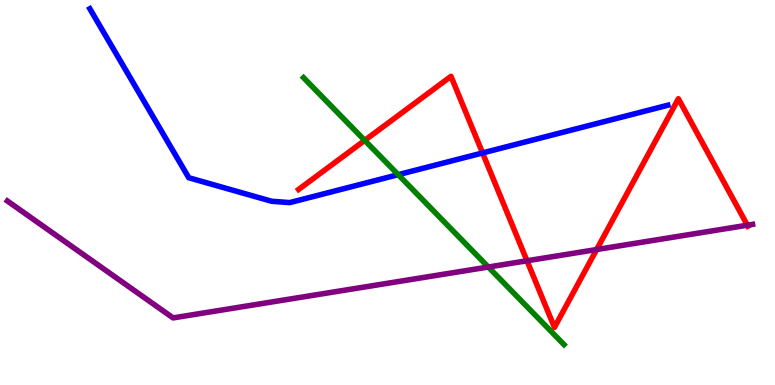[{'lines': ['blue', 'red'], 'intersections': [{'x': 6.23, 'y': 6.03}]}, {'lines': ['green', 'red'], 'intersections': [{'x': 4.71, 'y': 6.35}]}, {'lines': ['purple', 'red'], 'intersections': [{'x': 6.8, 'y': 3.23}, {'x': 7.7, 'y': 3.52}, {'x': 9.64, 'y': 4.15}]}, {'lines': ['blue', 'green'], 'intersections': [{'x': 5.14, 'y': 5.46}]}, {'lines': ['blue', 'purple'], 'intersections': []}, {'lines': ['green', 'purple'], 'intersections': [{'x': 6.3, 'y': 3.06}]}]